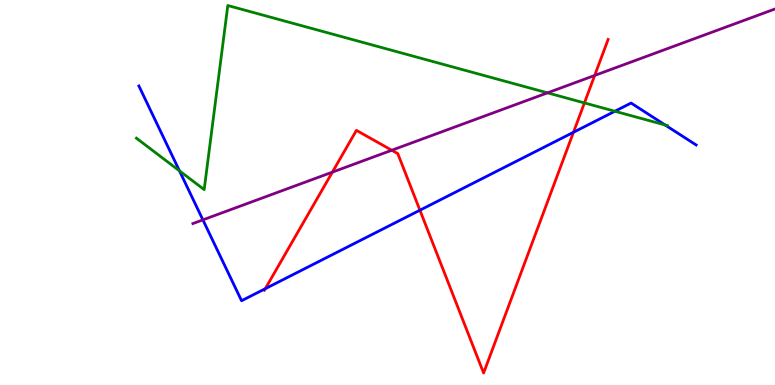[{'lines': ['blue', 'red'], 'intersections': [{'x': 3.42, 'y': 2.5}, {'x': 5.42, 'y': 4.54}, {'x': 7.4, 'y': 6.56}]}, {'lines': ['green', 'red'], 'intersections': [{'x': 7.54, 'y': 7.33}]}, {'lines': ['purple', 'red'], 'intersections': [{'x': 4.29, 'y': 5.53}, {'x': 5.06, 'y': 6.1}, {'x': 7.67, 'y': 8.04}]}, {'lines': ['blue', 'green'], 'intersections': [{'x': 2.32, 'y': 5.56}, {'x': 7.93, 'y': 7.11}, {'x': 8.58, 'y': 6.75}]}, {'lines': ['blue', 'purple'], 'intersections': [{'x': 2.62, 'y': 4.29}]}, {'lines': ['green', 'purple'], 'intersections': [{'x': 7.06, 'y': 7.59}]}]